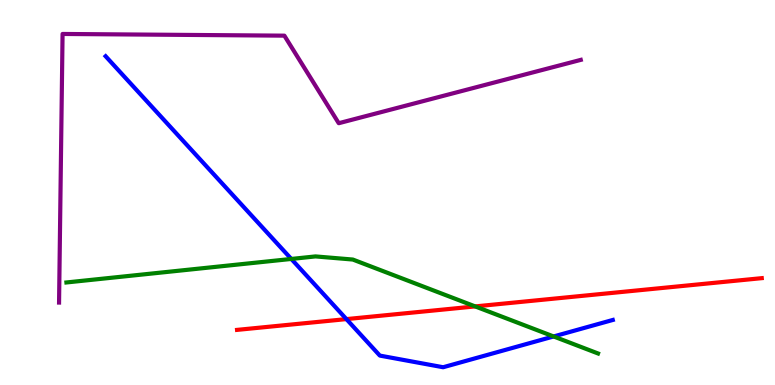[{'lines': ['blue', 'red'], 'intersections': [{'x': 4.47, 'y': 1.71}]}, {'lines': ['green', 'red'], 'intersections': [{'x': 6.13, 'y': 2.04}]}, {'lines': ['purple', 'red'], 'intersections': []}, {'lines': ['blue', 'green'], 'intersections': [{'x': 3.76, 'y': 3.27}, {'x': 7.14, 'y': 1.26}]}, {'lines': ['blue', 'purple'], 'intersections': []}, {'lines': ['green', 'purple'], 'intersections': []}]